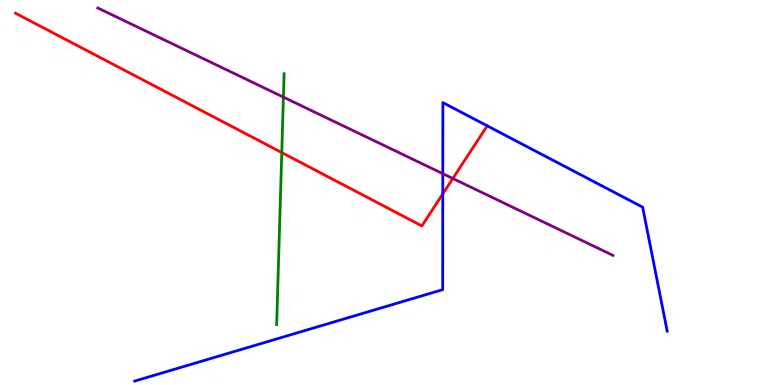[{'lines': ['blue', 'red'], 'intersections': [{'x': 5.71, 'y': 4.96}, {'x': 6.29, 'y': 6.73}]}, {'lines': ['green', 'red'], 'intersections': [{'x': 3.64, 'y': 6.04}]}, {'lines': ['purple', 'red'], 'intersections': [{'x': 5.84, 'y': 5.36}]}, {'lines': ['blue', 'green'], 'intersections': []}, {'lines': ['blue', 'purple'], 'intersections': [{'x': 5.71, 'y': 5.49}]}, {'lines': ['green', 'purple'], 'intersections': [{'x': 3.66, 'y': 7.48}]}]